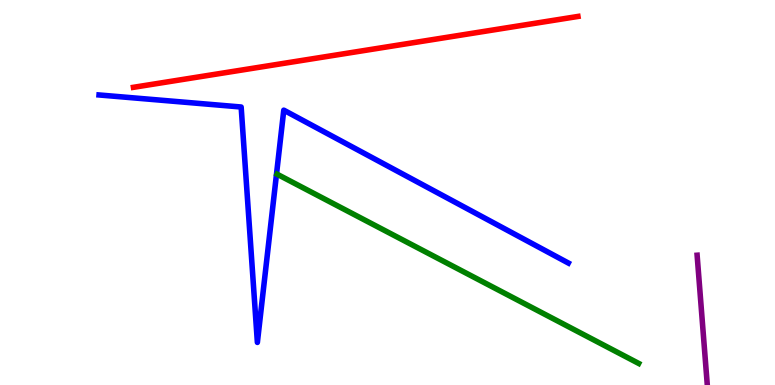[{'lines': ['blue', 'red'], 'intersections': []}, {'lines': ['green', 'red'], 'intersections': []}, {'lines': ['purple', 'red'], 'intersections': []}, {'lines': ['blue', 'green'], 'intersections': []}, {'lines': ['blue', 'purple'], 'intersections': []}, {'lines': ['green', 'purple'], 'intersections': []}]